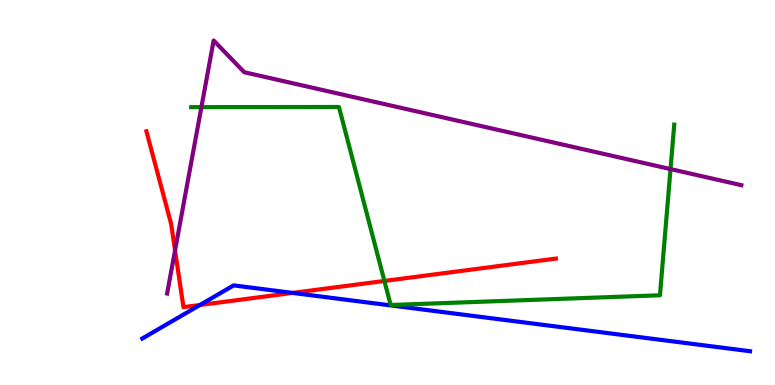[{'lines': ['blue', 'red'], 'intersections': [{'x': 2.58, 'y': 2.08}, {'x': 3.78, 'y': 2.39}]}, {'lines': ['green', 'red'], 'intersections': [{'x': 4.96, 'y': 2.7}]}, {'lines': ['purple', 'red'], 'intersections': [{'x': 2.26, 'y': 3.5}]}, {'lines': ['blue', 'green'], 'intersections': []}, {'lines': ['blue', 'purple'], 'intersections': []}, {'lines': ['green', 'purple'], 'intersections': [{'x': 2.6, 'y': 7.22}, {'x': 8.65, 'y': 5.61}]}]